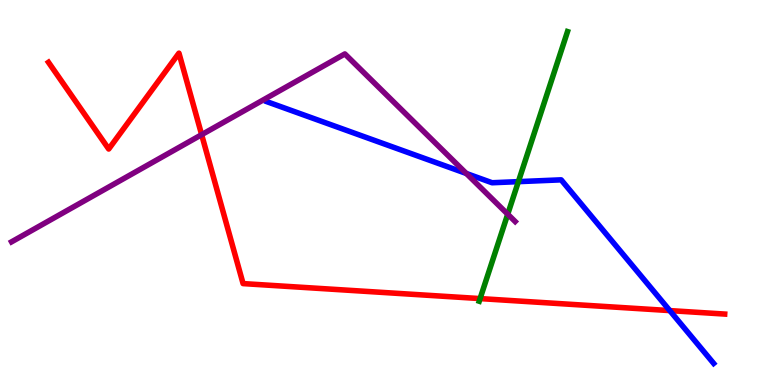[{'lines': ['blue', 'red'], 'intersections': [{'x': 8.64, 'y': 1.93}]}, {'lines': ['green', 'red'], 'intersections': [{'x': 6.19, 'y': 2.24}]}, {'lines': ['purple', 'red'], 'intersections': [{'x': 2.6, 'y': 6.5}]}, {'lines': ['blue', 'green'], 'intersections': [{'x': 6.69, 'y': 5.28}]}, {'lines': ['blue', 'purple'], 'intersections': [{'x': 6.02, 'y': 5.49}]}, {'lines': ['green', 'purple'], 'intersections': [{'x': 6.55, 'y': 4.44}]}]